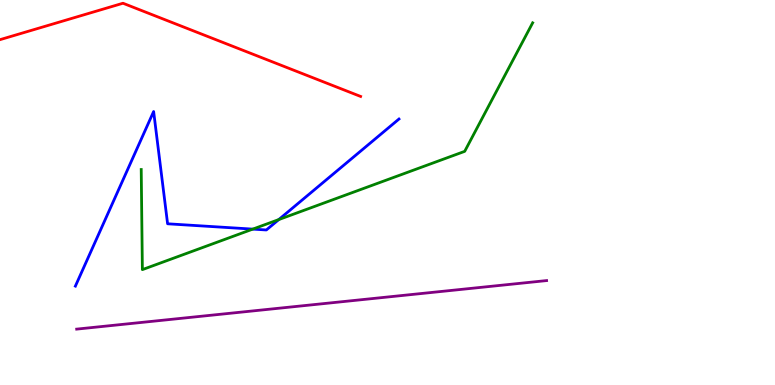[{'lines': ['blue', 'red'], 'intersections': []}, {'lines': ['green', 'red'], 'intersections': []}, {'lines': ['purple', 'red'], 'intersections': []}, {'lines': ['blue', 'green'], 'intersections': [{'x': 3.26, 'y': 4.05}, {'x': 3.6, 'y': 4.3}]}, {'lines': ['blue', 'purple'], 'intersections': []}, {'lines': ['green', 'purple'], 'intersections': []}]